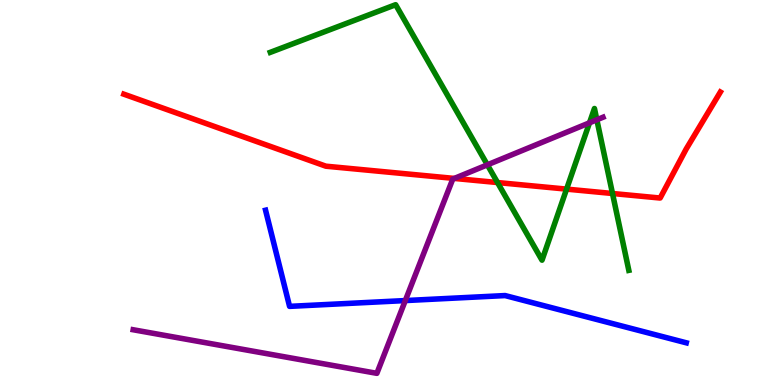[{'lines': ['blue', 'red'], 'intersections': []}, {'lines': ['green', 'red'], 'intersections': [{'x': 6.42, 'y': 5.26}, {'x': 7.31, 'y': 5.09}, {'x': 7.9, 'y': 4.97}]}, {'lines': ['purple', 'red'], 'intersections': [{'x': 5.86, 'y': 5.37}]}, {'lines': ['blue', 'green'], 'intersections': []}, {'lines': ['blue', 'purple'], 'intersections': [{'x': 5.23, 'y': 2.19}]}, {'lines': ['green', 'purple'], 'intersections': [{'x': 6.29, 'y': 5.72}, {'x': 7.61, 'y': 6.81}, {'x': 7.7, 'y': 6.89}]}]